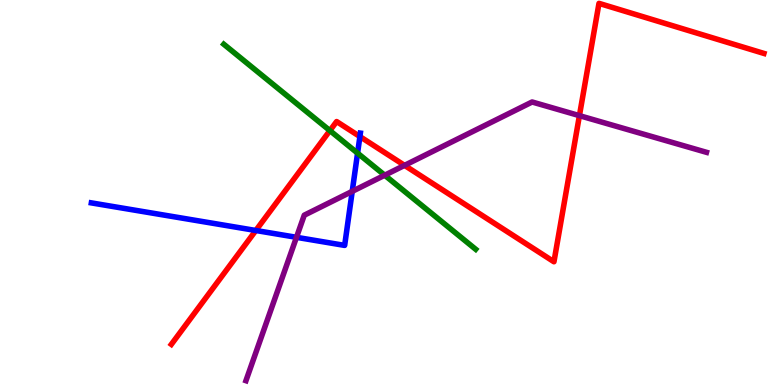[{'lines': ['blue', 'red'], 'intersections': [{'x': 3.3, 'y': 4.01}, {'x': 4.64, 'y': 6.45}]}, {'lines': ['green', 'red'], 'intersections': [{'x': 4.26, 'y': 6.61}]}, {'lines': ['purple', 'red'], 'intersections': [{'x': 5.22, 'y': 5.7}, {'x': 7.48, 'y': 7.0}]}, {'lines': ['blue', 'green'], 'intersections': [{'x': 4.61, 'y': 6.02}]}, {'lines': ['blue', 'purple'], 'intersections': [{'x': 3.83, 'y': 3.84}, {'x': 4.54, 'y': 5.03}]}, {'lines': ['green', 'purple'], 'intersections': [{'x': 4.96, 'y': 5.45}]}]